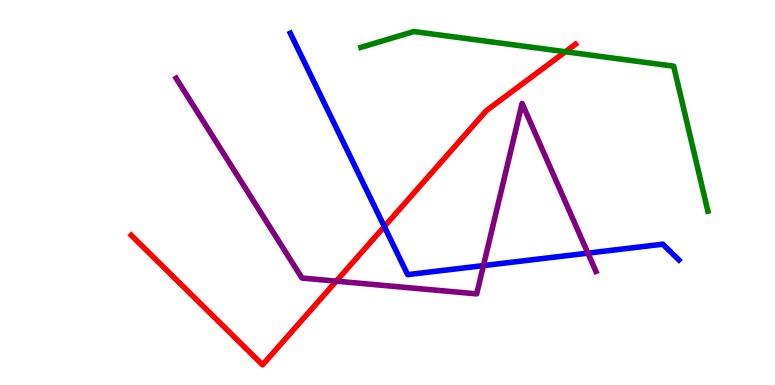[{'lines': ['blue', 'red'], 'intersections': [{'x': 4.96, 'y': 4.11}]}, {'lines': ['green', 'red'], 'intersections': [{'x': 7.3, 'y': 8.66}]}, {'lines': ['purple', 'red'], 'intersections': [{'x': 4.34, 'y': 2.7}]}, {'lines': ['blue', 'green'], 'intersections': []}, {'lines': ['blue', 'purple'], 'intersections': [{'x': 6.24, 'y': 3.1}, {'x': 7.59, 'y': 3.43}]}, {'lines': ['green', 'purple'], 'intersections': []}]